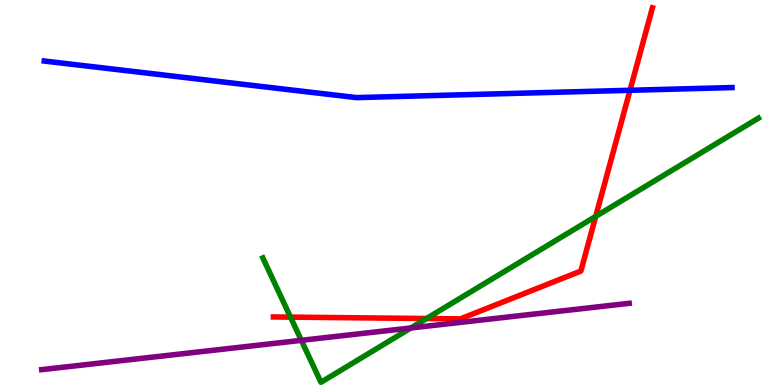[{'lines': ['blue', 'red'], 'intersections': [{'x': 8.13, 'y': 7.65}]}, {'lines': ['green', 'red'], 'intersections': [{'x': 3.75, 'y': 1.76}, {'x': 5.5, 'y': 1.73}, {'x': 7.69, 'y': 4.38}]}, {'lines': ['purple', 'red'], 'intersections': []}, {'lines': ['blue', 'green'], 'intersections': []}, {'lines': ['blue', 'purple'], 'intersections': []}, {'lines': ['green', 'purple'], 'intersections': [{'x': 3.89, 'y': 1.16}, {'x': 5.3, 'y': 1.48}]}]